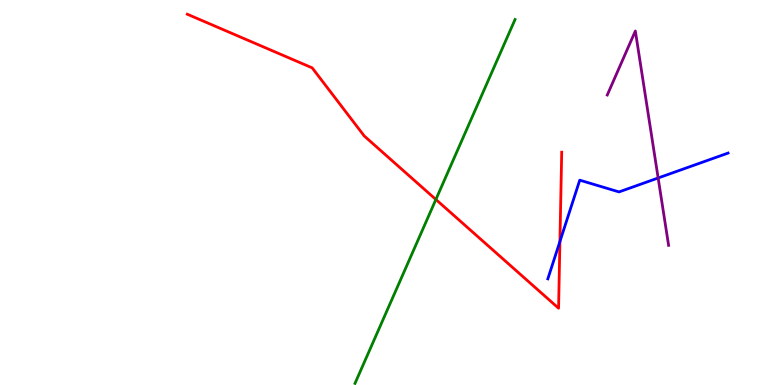[{'lines': ['blue', 'red'], 'intersections': [{'x': 7.22, 'y': 3.73}]}, {'lines': ['green', 'red'], 'intersections': [{'x': 5.62, 'y': 4.82}]}, {'lines': ['purple', 'red'], 'intersections': []}, {'lines': ['blue', 'green'], 'intersections': []}, {'lines': ['blue', 'purple'], 'intersections': [{'x': 8.49, 'y': 5.38}]}, {'lines': ['green', 'purple'], 'intersections': []}]